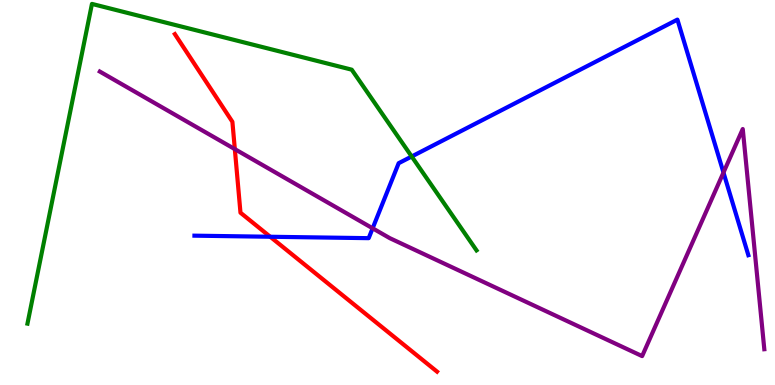[{'lines': ['blue', 'red'], 'intersections': [{'x': 3.49, 'y': 3.85}]}, {'lines': ['green', 'red'], 'intersections': []}, {'lines': ['purple', 'red'], 'intersections': [{'x': 3.03, 'y': 6.13}]}, {'lines': ['blue', 'green'], 'intersections': [{'x': 5.31, 'y': 5.94}]}, {'lines': ['blue', 'purple'], 'intersections': [{'x': 4.81, 'y': 4.07}, {'x': 9.34, 'y': 5.52}]}, {'lines': ['green', 'purple'], 'intersections': []}]